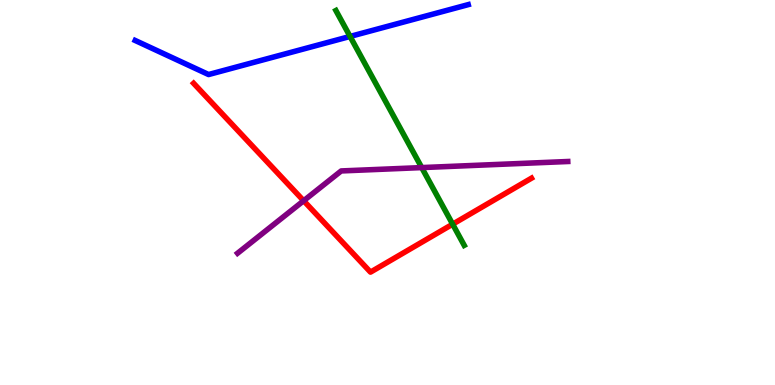[{'lines': ['blue', 'red'], 'intersections': []}, {'lines': ['green', 'red'], 'intersections': [{'x': 5.84, 'y': 4.18}]}, {'lines': ['purple', 'red'], 'intersections': [{'x': 3.92, 'y': 4.79}]}, {'lines': ['blue', 'green'], 'intersections': [{'x': 4.52, 'y': 9.05}]}, {'lines': ['blue', 'purple'], 'intersections': []}, {'lines': ['green', 'purple'], 'intersections': [{'x': 5.44, 'y': 5.65}]}]